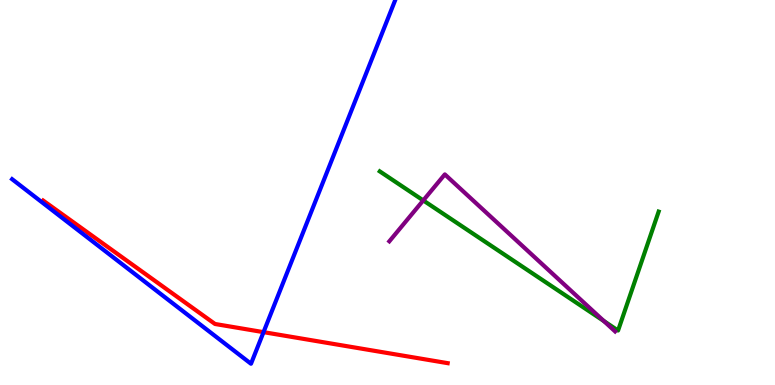[{'lines': ['blue', 'red'], 'intersections': [{'x': 3.4, 'y': 1.37}]}, {'lines': ['green', 'red'], 'intersections': []}, {'lines': ['purple', 'red'], 'intersections': []}, {'lines': ['blue', 'green'], 'intersections': []}, {'lines': ['blue', 'purple'], 'intersections': []}, {'lines': ['green', 'purple'], 'intersections': [{'x': 5.46, 'y': 4.79}, {'x': 7.79, 'y': 1.66}]}]